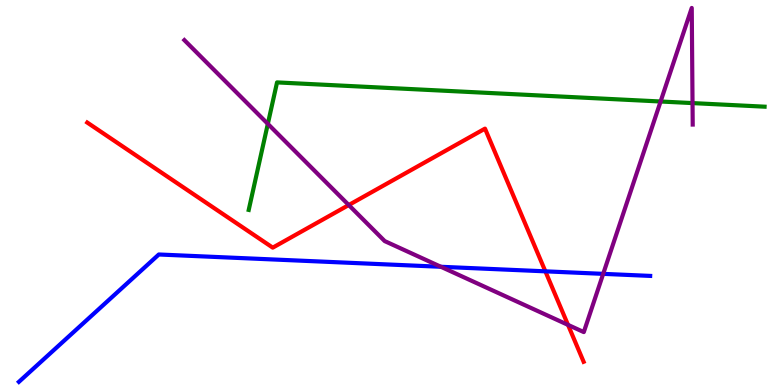[{'lines': ['blue', 'red'], 'intersections': [{'x': 7.04, 'y': 2.95}]}, {'lines': ['green', 'red'], 'intersections': []}, {'lines': ['purple', 'red'], 'intersections': [{'x': 4.5, 'y': 4.67}, {'x': 7.33, 'y': 1.56}]}, {'lines': ['blue', 'green'], 'intersections': []}, {'lines': ['blue', 'purple'], 'intersections': [{'x': 5.69, 'y': 3.07}, {'x': 7.78, 'y': 2.89}]}, {'lines': ['green', 'purple'], 'intersections': [{'x': 3.46, 'y': 6.78}, {'x': 8.52, 'y': 7.36}, {'x': 8.94, 'y': 7.32}]}]